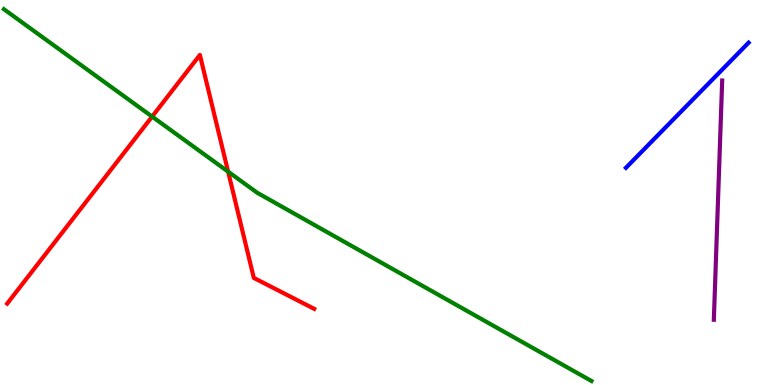[{'lines': ['blue', 'red'], 'intersections': []}, {'lines': ['green', 'red'], 'intersections': [{'x': 1.96, 'y': 6.97}, {'x': 2.94, 'y': 5.54}]}, {'lines': ['purple', 'red'], 'intersections': []}, {'lines': ['blue', 'green'], 'intersections': []}, {'lines': ['blue', 'purple'], 'intersections': []}, {'lines': ['green', 'purple'], 'intersections': []}]